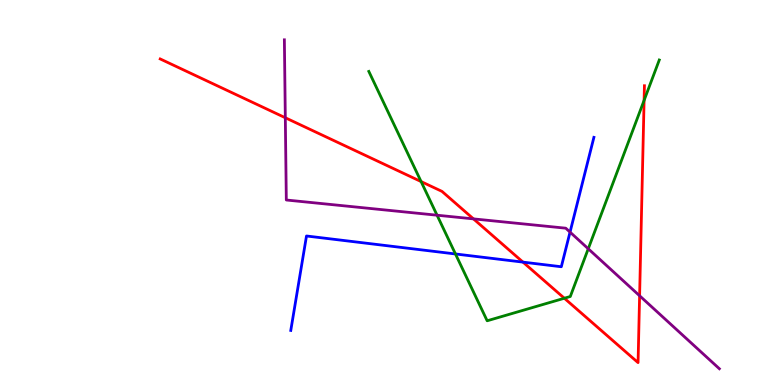[{'lines': ['blue', 'red'], 'intersections': [{'x': 6.75, 'y': 3.19}]}, {'lines': ['green', 'red'], 'intersections': [{'x': 5.43, 'y': 5.28}, {'x': 7.28, 'y': 2.25}, {'x': 8.31, 'y': 7.39}]}, {'lines': ['purple', 'red'], 'intersections': [{'x': 3.68, 'y': 6.94}, {'x': 6.11, 'y': 4.31}, {'x': 8.25, 'y': 2.32}]}, {'lines': ['blue', 'green'], 'intersections': [{'x': 5.88, 'y': 3.4}]}, {'lines': ['blue', 'purple'], 'intersections': [{'x': 7.36, 'y': 3.97}]}, {'lines': ['green', 'purple'], 'intersections': [{'x': 5.64, 'y': 4.41}, {'x': 7.59, 'y': 3.54}]}]